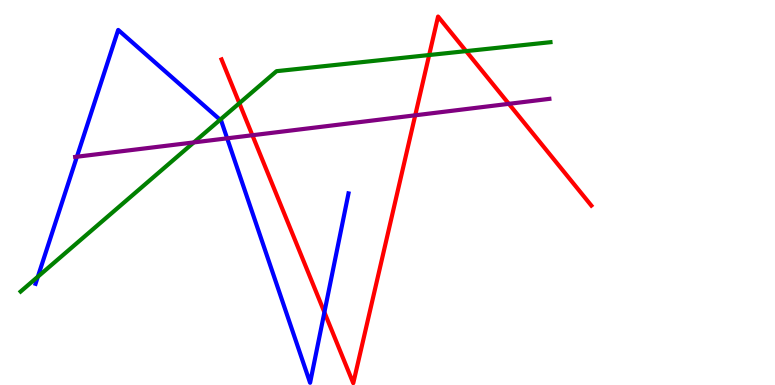[{'lines': ['blue', 'red'], 'intersections': [{'x': 4.19, 'y': 1.89}]}, {'lines': ['green', 'red'], 'intersections': [{'x': 3.09, 'y': 7.32}, {'x': 5.54, 'y': 8.57}, {'x': 6.01, 'y': 8.67}]}, {'lines': ['purple', 'red'], 'intersections': [{'x': 3.26, 'y': 6.49}, {'x': 5.36, 'y': 7.01}, {'x': 6.57, 'y': 7.3}]}, {'lines': ['blue', 'green'], 'intersections': [{'x': 0.488, 'y': 2.81}, {'x': 2.84, 'y': 6.89}]}, {'lines': ['blue', 'purple'], 'intersections': [{'x': 0.992, 'y': 5.93}, {'x': 2.93, 'y': 6.41}]}, {'lines': ['green', 'purple'], 'intersections': [{'x': 2.5, 'y': 6.3}]}]